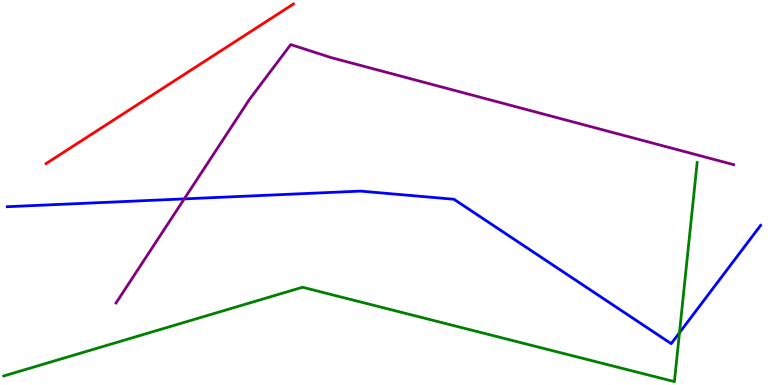[{'lines': ['blue', 'red'], 'intersections': []}, {'lines': ['green', 'red'], 'intersections': []}, {'lines': ['purple', 'red'], 'intersections': []}, {'lines': ['blue', 'green'], 'intersections': [{'x': 8.77, 'y': 1.36}]}, {'lines': ['blue', 'purple'], 'intersections': [{'x': 2.38, 'y': 4.83}]}, {'lines': ['green', 'purple'], 'intersections': []}]